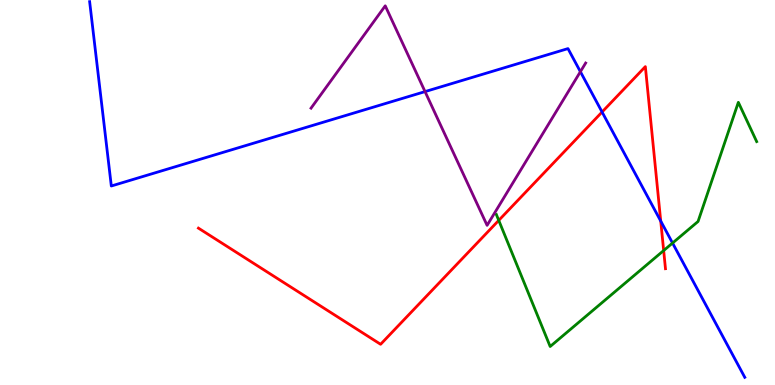[{'lines': ['blue', 'red'], 'intersections': [{'x': 7.77, 'y': 7.09}, {'x': 8.53, 'y': 4.26}]}, {'lines': ['green', 'red'], 'intersections': [{'x': 6.44, 'y': 4.28}, {'x': 8.56, 'y': 3.49}]}, {'lines': ['purple', 'red'], 'intersections': []}, {'lines': ['blue', 'green'], 'intersections': [{'x': 8.68, 'y': 3.69}]}, {'lines': ['blue', 'purple'], 'intersections': [{'x': 5.48, 'y': 7.62}, {'x': 7.49, 'y': 8.14}]}, {'lines': ['green', 'purple'], 'intersections': []}]